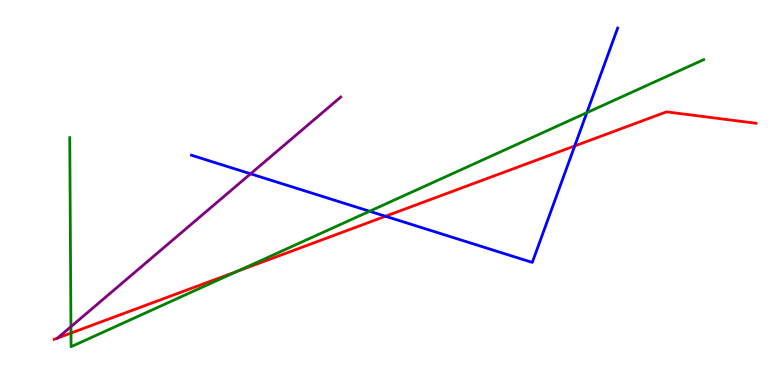[{'lines': ['blue', 'red'], 'intersections': [{'x': 4.97, 'y': 4.38}, {'x': 7.42, 'y': 6.21}]}, {'lines': ['green', 'red'], 'intersections': [{'x': 0.916, 'y': 1.35}, {'x': 3.06, 'y': 2.95}]}, {'lines': ['purple', 'red'], 'intersections': [{'x': 0.743, 'y': 1.22}]}, {'lines': ['blue', 'green'], 'intersections': [{'x': 4.77, 'y': 4.51}, {'x': 7.57, 'y': 7.07}]}, {'lines': ['blue', 'purple'], 'intersections': [{'x': 3.23, 'y': 5.49}]}, {'lines': ['green', 'purple'], 'intersections': [{'x': 0.915, 'y': 1.52}]}]